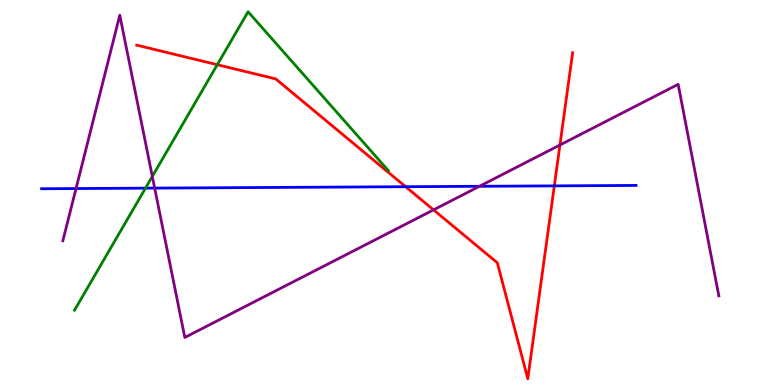[{'lines': ['blue', 'red'], 'intersections': [{'x': 5.23, 'y': 5.15}, {'x': 7.15, 'y': 5.17}]}, {'lines': ['green', 'red'], 'intersections': [{'x': 2.8, 'y': 8.32}]}, {'lines': ['purple', 'red'], 'intersections': [{'x': 5.59, 'y': 4.55}, {'x': 7.22, 'y': 6.23}]}, {'lines': ['blue', 'green'], 'intersections': [{'x': 1.88, 'y': 5.11}]}, {'lines': ['blue', 'purple'], 'intersections': [{'x': 0.981, 'y': 5.1}, {'x': 2.0, 'y': 5.11}, {'x': 6.19, 'y': 5.16}]}, {'lines': ['green', 'purple'], 'intersections': [{'x': 1.97, 'y': 5.42}]}]